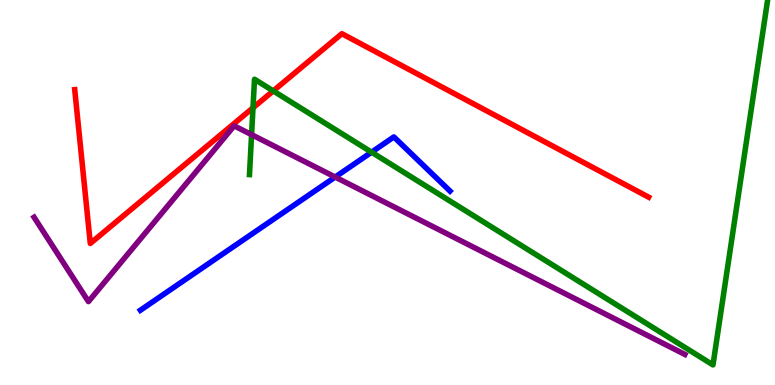[{'lines': ['blue', 'red'], 'intersections': []}, {'lines': ['green', 'red'], 'intersections': [{'x': 3.26, 'y': 7.2}, {'x': 3.53, 'y': 7.64}]}, {'lines': ['purple', 'red'], 'intersections': []}, {'lines': ['blue', 'green'], 'intersections': [{'x': 4.79, 'y': 6.05}]}, {'lines': ['blue', 'purple'], 'intersections': [{'x': 4.32, 'y': 5.4}]}, {'lines': ['green', 'purple'], 'intersections': [{'x': 3.25, 'y': 6.5}]}]